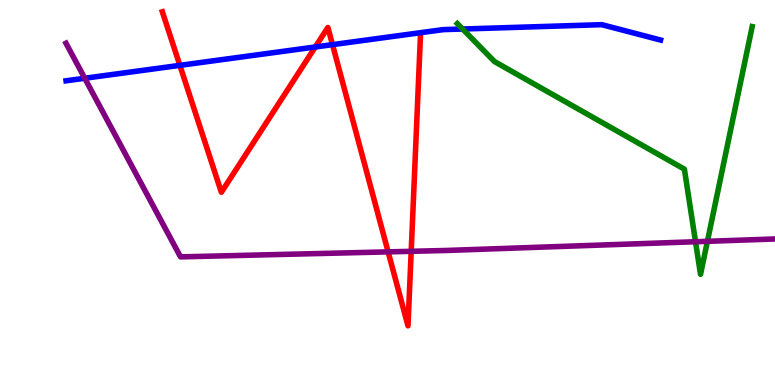[{'lines': ['blue', 'red'], 'intersections': [{'x': 2.32, 'y': 8.3}, {'x': 4.07, 'y': 8.78}, {'x': 4.29, 'y': 8.84}]}, {'lines': ['green', 'red'], 'intersections': []}, {'lines': ['purple', 'red'], 'intersections': [{'x': 5.01, 'y': 3.46}, {'x': 5.31, 'y': 3.47}]}, {'lines': ['blue', 'green'], 'intersections': [{'x': 5.97, 'y': 9.25}]}, {'lines': ['blue', 'purple'], 'intersections': [{'x': 1.09, 'y': 7.97}]}, {'lines': ['green', 'purple'], 'intersections': [{'x': 8.97, 'y': 3.72}, {'x': 9.13, 'y': 3.73}]}]